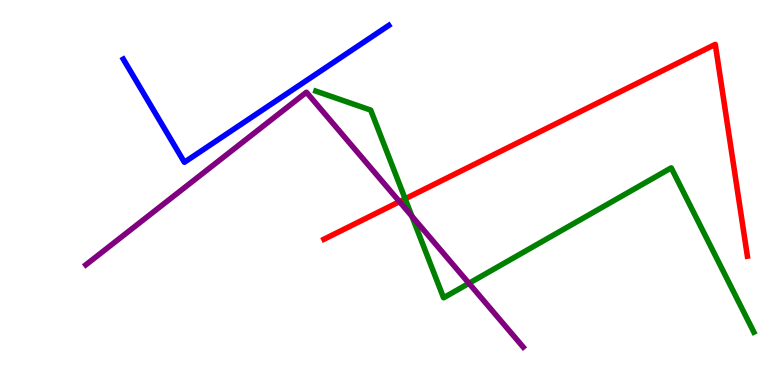[{'lines': ['blue', 'red'], 'intersections': []}, {'lines': ['green', 'red'], 'intersections': [{'x': 5.23, 'y': 4.84}]}, {'lines': ['purple', 'red'], 'intersections': [{'x': 5.15, 'y': 4.76}]}, {'lines': ['blue', 'green'], 'intersections': []}, {'lines': ['blue', 'purple'], 'intersections': []}, {'lines': ['green', 'purple'], 'intersections': [{'x': 5.32, 'y': 4.38}, {'x': 6.05, 'y': 2.64}]}]